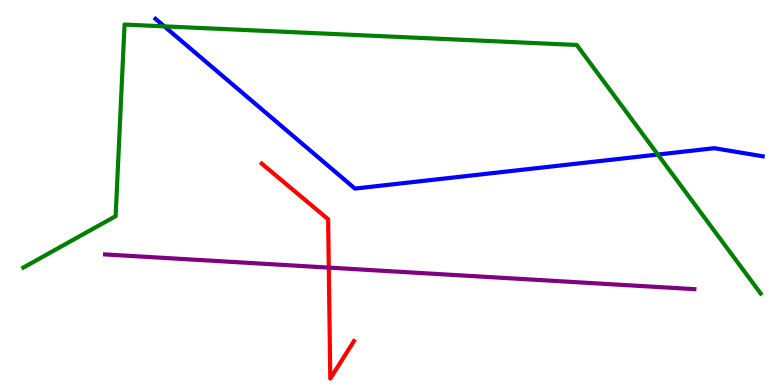[{'lines': ['blue', 'red'], 'intersections': []}, {'lines': ['green', 'red'], 'intersections': []}, {'lines': ['purple', 'red'], 'intersections': [{'x': 4.24, 'y': 3.05}]}, {'lines': ['blue', 'green'], 'intersections': [{'x': 2.12, 'y': 9.32}, {'x': 8.49, 'y': 5.99}]}, {'lines': ['blue', 'purple'], 'intersections': []}, {'lines': ['green', 'purple'], 'intersections': []}]